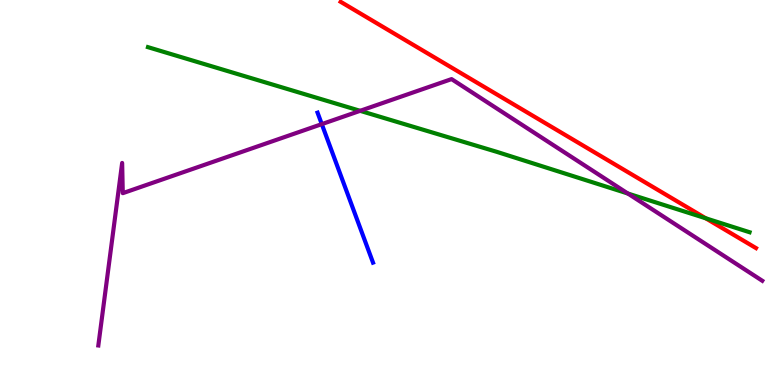[{'lines': ['blue', 'red'], 'intersections': []}, {'lines': ['green', 'red'], 'intersections': [{'x': 9.11, 'y': 4.33}]}, {'lines': ['purple', 'red'], 'intersections': []}, {'lines': ['blue', 'green'], 'intersections': []}, {'lines': ['blue', 'purple'], 'intersections': [{'x': 4.15, 'y': 6.78}]}, {'lines': ['green', 'purple'], 'intersections': [{'x': 4.65, 'y': 7.12}, {'x': 8.1, 'y': 4.97}]}]